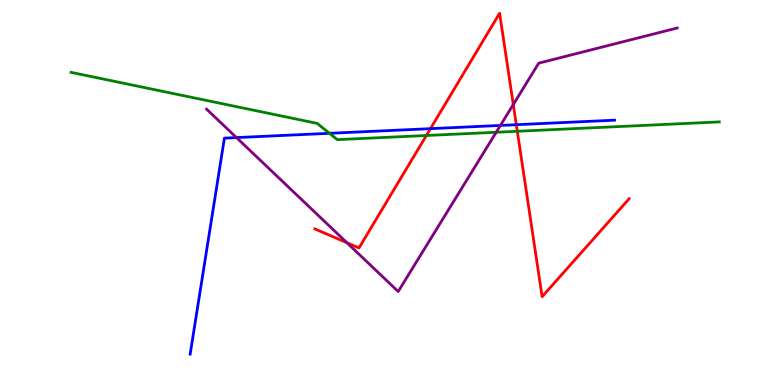[{'lines': ['blue', 'red'], 'intersections': [{'x': 5.55, 'y': 6.66}, {'x': 6.66, 'y': 6.76}]}, {'lines': ['green', 'red'], 'intersections': [{'x': 5.5, 'y': 6.48}, {'x': 6.68, 'y': 6.59}]}, {'lines': ['purple', 'red'], 'intersections': [{'x': 4.48, 'y': 3.69}, {'x': 6.62, 'y': 7.29}]}, {'lines': ['blue', 'green'], 'intersections': [{'x': 4.25, 'y': 6.54}]}, {'lines': ['blue', 'purple'], 'intersections': [{'x': 3.05, 'y': 6.43}, {'x': 6.46, 'y': 6.74}]}, {'lines': ['green', 'purple'], 'intersections': [{'x': 6.4, 'y': 6.56}]}]